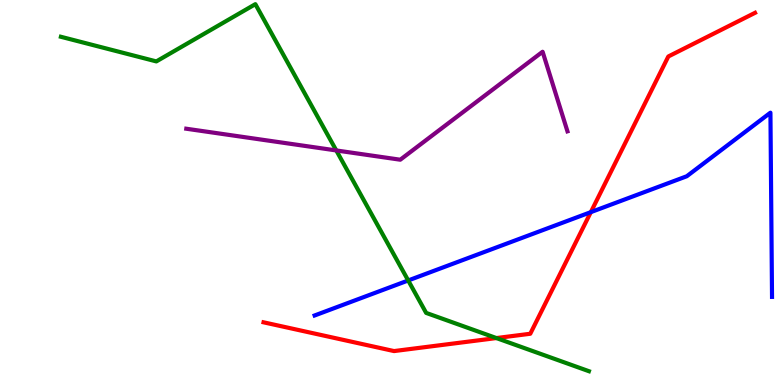[{'lines': ['blue', 'red'], 'intersections': [{'x': 7.62, 'y': 4.49}]}, {'lines': ['green', 'red'], 'intersections': [{'x': 6.41, 'y': 1.22}]}, {'lines': ['purple', 'red'], 'intersections': []}, {'lines': ['blue', 'green'], 'intersections': [{'x': 5.27, 'y': 2.72}]}, {'lines': ['blue', 'purple'], 'intersections': []}, {'lines': ['green', 'purple'], 'intersections': [{'x': 4.34, 'y': 6.09}]}]